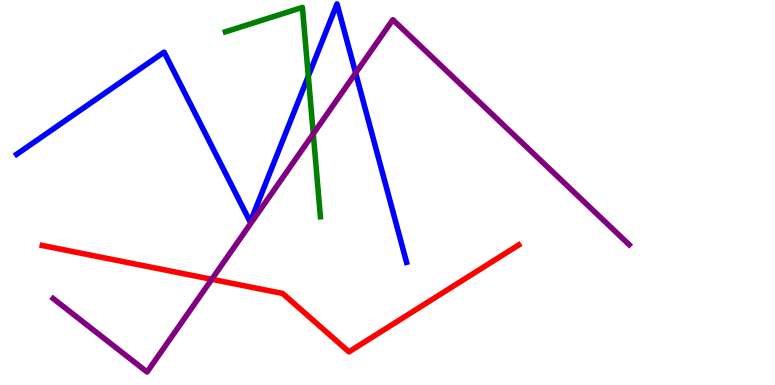[{'lines': ['blue', 'red'], 'intersections': []}, {'lines': ['green', 'red'], 'intersections': []}, {'lines': ['purple', 'red'], 'intersections': [{'x': 2.73, 'y': 2.75}]}, {'lines': ['blue', 'green'], 'intersections': [{'x': 3.98, 'y': 8.02}]}, {'lines': ['blue', 'purple'], 'intersections': [{'x': 4.59, 'y': 8.1}]}, {'lines': ['green', 'purple'], 'intersections': [{'x': 4.04, 'y': 6.53}]}]